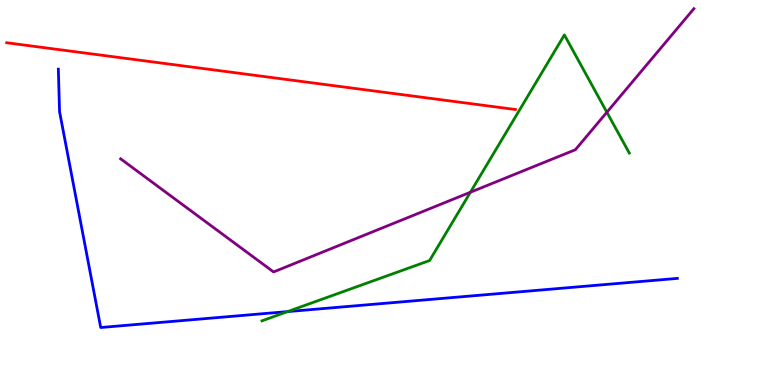[{'lines': ['blue', 'red'], 'intersections': []}, {'lines': ['green', 'red'], 'intersections': []}, {'lines': ['purple', 'red'], 'intersections': []}, {'lines': ['blue', 'green'], 'intersections': [{'x': 3.71, 'y': 1.91}]}, {'lines': ['blue', 'purple'], 'intersections': []}, {'lines': ['green', 'purple'], 'intersections': [{'x': 6.07, 'y': 5.01}, {'x': 7.83, 'y': 7.08}]}]